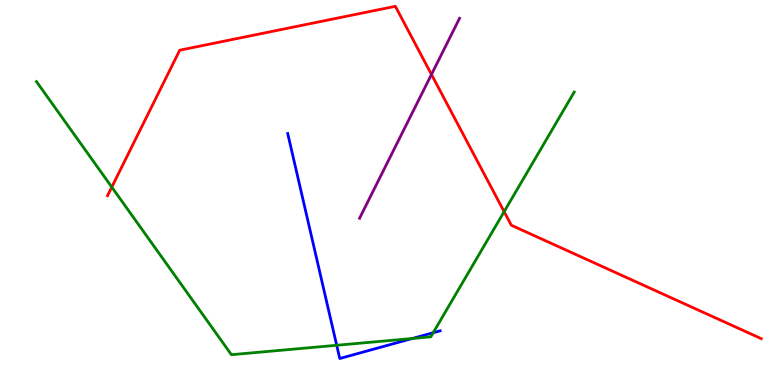[{'lines': ['blue', 'red'], 'intersections': []}, {'lines': ['green', 'red'], 'intersections': [{'x': 1.44, 'y': 5.14}, {'x': 6.5, 'y': 4.5}]}, {'lines': ['purple', 'red'], 'intersections': [{'x': 5.57, 'y': 8.07}]}, {'lines': ['blue', 'green'], 'intersections': [{'x': 4.34, 'y': 1.03}, {'x': 5.32, 'y': 1.21}, {'x': 5.59, 'y': 1.36}]}, {'lines': ['blue', 'purple'], 'intersections': []}, {'lines': ['green', 'purple'], 'intersections': []}]